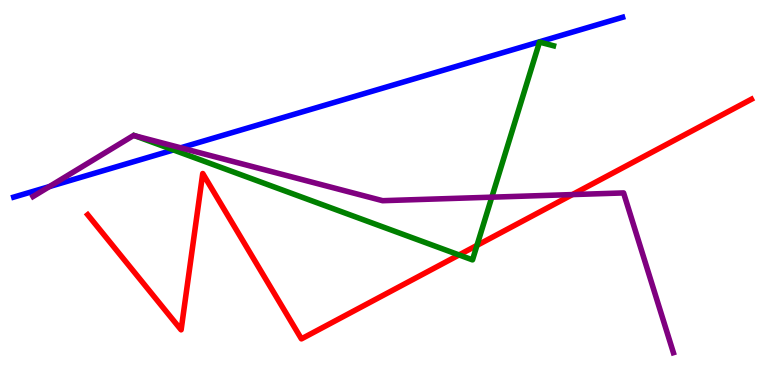[{'lines': ['blue', 'red'], 'intersections': []}, {'lines': ['green', 'red'], 'intersections': [{'x': 5.92, 'y': 3.38}, {'x': 6.15, 'y': 3.63}]}, {'lines': ['purple', 'red'], 'intersections': [{'x': 7.39, 'y': 4.95}]}, {'lines': ['blue', 'green'], 'intersections': [{'x': 2.24, 'y': 6.11}]}, {'lines': ['blue', 'purple'], 'intersections': [{'x': 0.637, 'y': 5.15}, {'x': 2.33, 'y': 6.16}]}, {'lines': ['green', 'purple'], 'intersections': [{'x': 1.74, 'y': 6.47}, {'x': 6.35, 'y': 4.88}]}]